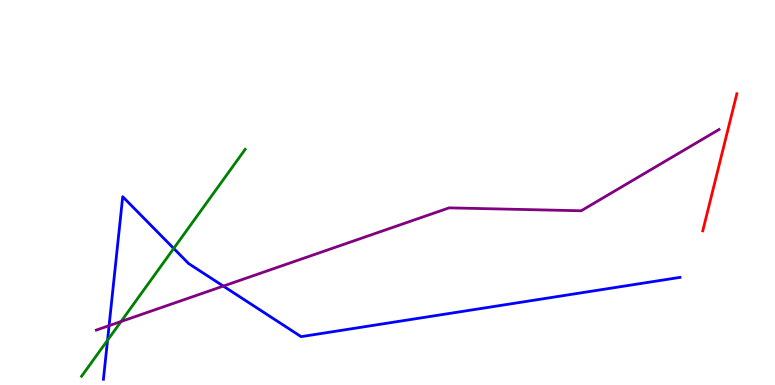[{'lines': ['blue', 'red'], 'intersections': []}, {'lines': ['green', 'red'], 'intersections': []}, {'lines': ['purple', 'red'], 'intersections': []}, {'lines': ['blue', 'green'], 'intersections': [{'x': 1.39, 'y': 1.16}, {'x': 2.24, 'y': 3.55}]}, {'lines': ['blue', 'purple'], 'intersections': [{'x': 1.41, 'y': 1.54}, {'x': 2.88, 'y': 2.57}]}, {'lines': ['green', 'purple'], 'intersections': [{'x': 1.56, 'y': 1.65}]}]